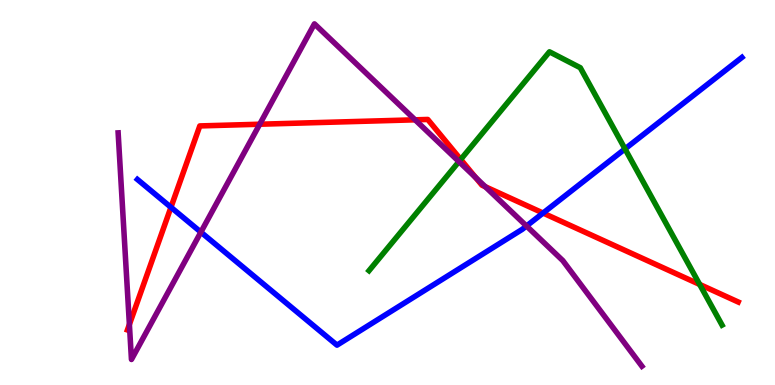[{'lines': ['blue', 'red'], 'intersections': [{'x': 2.21, 'y': 4.62}, {'x': 7.01, 'y': 4.47}]}, {'lines': ['green', 'red'], 'intersections': [{'x': 5.94, 'y': 5.86}, {'x': 9.03, 'y': 2.61}]}, {'lines': ['purple', 'red'], 'intersections': [{'x': 1.67, 'y': 1.57}, {'x': 3.35, 'y': 6.77}, {'x': 5.36, 'y': 6.89}, {'x': 6.14, 'y': 5.39}, {'x': 6.26, 'y': 5.15}]}, {'lines': ['blue', 'green'], 'intersections': [{'x': 8.06, 'y': 6.13}]}, {'lines': ['blue', 'purple'], 'intersections': [{'x': 2.59, 'y': 3.97}, {'x': 6.79, 'y': 4.13}]}, {'lines': ['green', 'purple'], 'intersections': [{'x': 5.92, 'y': 5.8}]}]